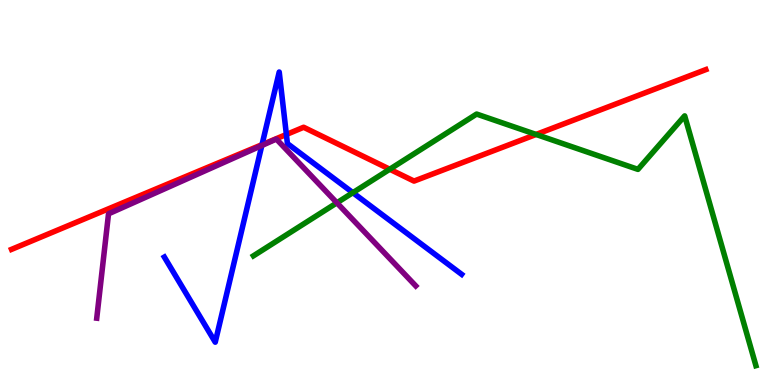[{'lines': ['blue', 'red'], 'intersections': [{'x': 3.38, 'y': 6.24}, {'x': 3.7, 'y': 6.51}]}, {'lines': ['green', 'red'], 'intersections': [{'x': 5.03, 'y': 5.6}, {'x': 6.92, 'y': 6.51}]}, {'lines': ['purple', 'red'], 'intersections': []}, {'lines': ['blue', 'green'], 'intersections': [{'x': 4.55, 'y': 5.0}]}, {'lines': ['blue', 'purple'], 'intersections': [{'x': 3.38, 'y': 6.22}]}, {'lines': ['green', 'purple'], 'intersections': [{'x': 4.35, 'y': 4.73}]}]